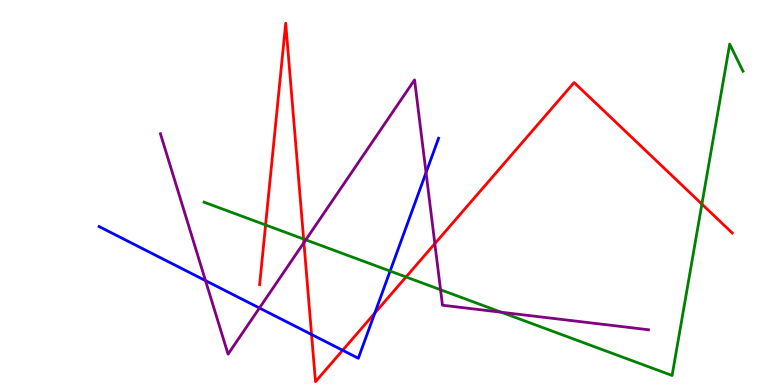[{'lines': ['blue', 'red'], 'intersections': [{'x': 4.02, 'y': 1.31}, {'x': 4.42, 'y': 0.902}, {'x': 4.84, 'y': 1.87}]}, {'lines': ['green', 'red'], 'intersections': [{'x': 3.43, 'y': 4.16}, {'x': 3.92, 'y': 3.79}, {'x': 5.24, 'y': 2.81}, {'x': 9.06, 'y': 4.7}]}, {'lines': ['purple', 'red'], 'intersections': [{'x': 3.92, 'y': 3.7}, {'x': 5.61, 'y': 3.67}]}, {'lines': ['blue', 'green'], 'intersections': [{'x': 5.03, 'y': 2.96}]}, {'lines': ['blue', 'purple'], 'intersections': [{'x': 2.65, 'y': 2.71}, {'x': 3.35, 'y': 2.0}, {'x': 5.5, 'y': 5.52}]}, {'lines': ['green', 'purple'], 'intersections': [{'x': 3.95, 'y': 3.77}, {'x': 5.68, 'y': 2.47}, {'x': 6.47, 'y': 1.89}]}]